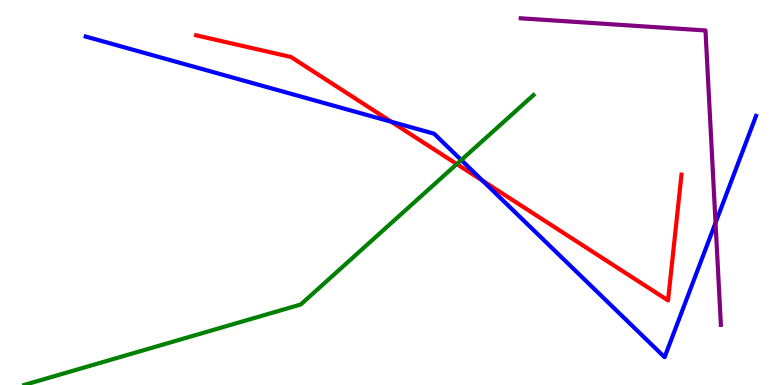[{'lines': ['blue', 'red'], 'intersections': [{'x': 5.05, 'y': 6.84}, {'x': 6.23, 'y': 5.31}]}, {'lines': ['green', 'red'], 'intersections': [{'x': 5.89, 'y': 5.74}]}, {'lines': ['purple', 'red'], 'intersections': []}, {'lines': ['blue', 'green'], 'intersections': [{'x': 5.95, 'y': 5.84}]}, {'lines': ['blue', 'purple'], 'intersections': [{'x': 9.23, 'y': 4.21}]}, {'lines': ['green', 'purple'], 'intersections': []}]